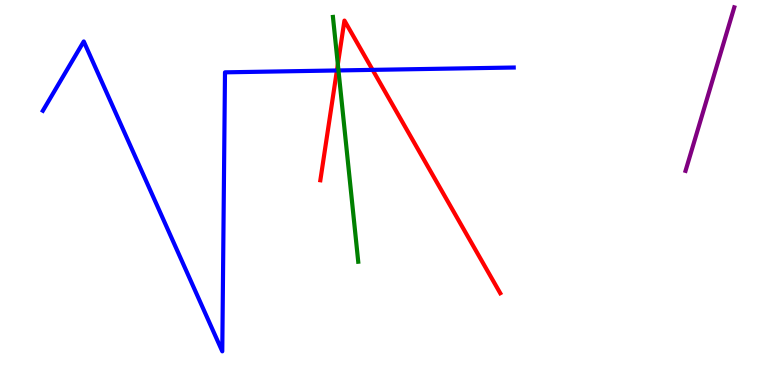[{'lines': ['blue', 'red'], 'intersections': [{'x': 4.35, 'y': 8.17}, {'x': 4.81, 'y': 8.19}]}, {'lines': ['green', 'red'], 'intersections': [{'x': 4.36, 'y': 8.33}]}, {'lines': ['purple', 'red'], 'intersections': []}, {'lines': ['blue', 'green'], 'intersections': [{'x': 4.37, 'y': 8.17}]}, {'lines': ['blue', 'purple'], 'intersections': []}, {'lines': ['green', 'purple'], 'intersections': []}]